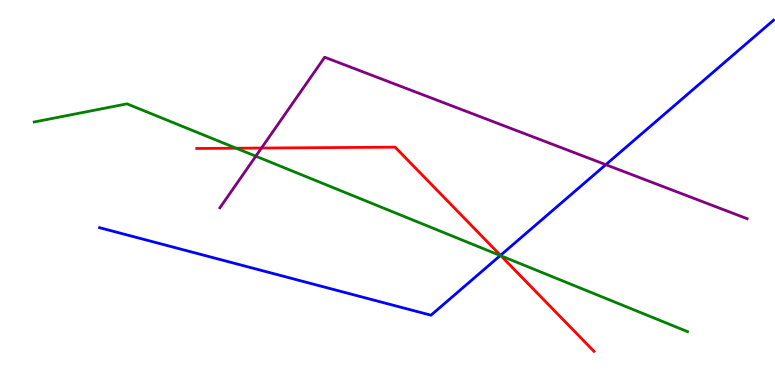[{'lines': ['blue', 'red'], 'intersections': [{'x': 6.46, 'y': 3.37}]}, {'lines': ['green', 'red'], 'intersections': [{'x': 3.05, 'y': 6.15}, {'x': 6.46, 'y': 3.36}]}, {'lines': ['purple', 'red'], 'intersections': [{'x': 3.37, 'y': 6.15}]}, {'lines': ['blue', 'green'], 'intersections': [{'x': 6.46, 'y': 3.36}]}, {'lines': ['blue', 'purple'], 'intersections': [{'x': 7.82, 'y': 5.72}]}, {'lines': ['green', 'purple'], 'intersections': [{'x': 3.3, 'y': 5.94}]}]